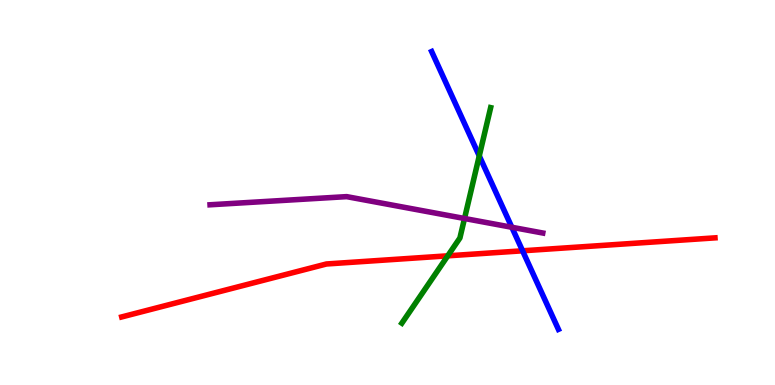[{'lines': ['blue', 'red'], 'intersections': [{'x': 6.74, 'y': 3.49}]}, {'lines': ['green', 'red'], 'intersections': [{'x': 5.78, 'y': 3.36}]}, {'lines': ['purple', 'red'], 'intersections': []}, {'lines': ['blue', 'green'], 'intersections': [{'x': 6.18, 'y': 5.95}]}, {'lines': ['blue', 'purple'], 'intersections': [{'x': 6.6, 'y': 4.1}]}, {'lines': ['green', 'purple'], 'intersections': [{'x': 5.99, 'y': 4.32}]}]